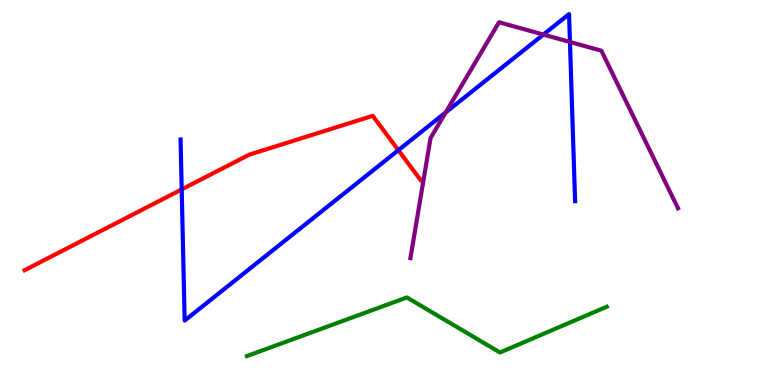[{'lines': ['blue', 'red'], 'intersections': [{'x': 2.34, 'y': 5.08}, {'x': 5.14, 'y': 6.1}]}, {'lines': ['green', 'red'], 'intersections': []}, {'lines': ['purple', 'red'], 'intersections': []}, {'lines': ['blue', 'green'], 'intersections': []}, {'lines': ['blue', 'purple'], 'intersections': [{'x': 5.75, 'y': 7.08}, {'x': 7.01, 'y': 9.1}, {'x': 7.35, 'y': 8.91}]}, {'lines': ['green', 'purple'], 'intersections': []}]